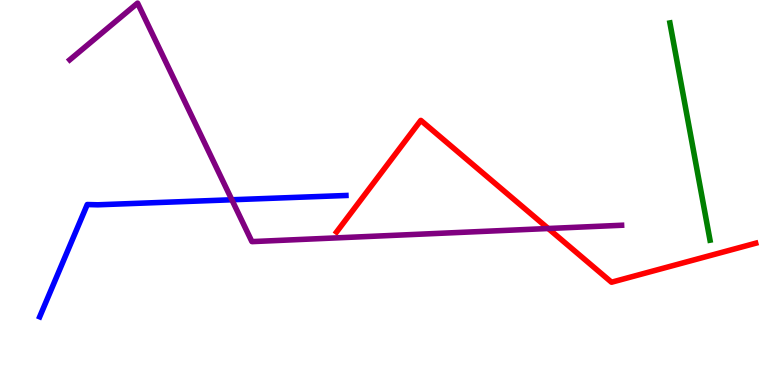[{'lines': ['blue', 'red'], 'intersections': []}, {'lines': ['green', 'red'], 'intersections': []}, {'lines': ['purple', 'red'], 'intersections': [{'x': 7.07, 'y': 4.06}]}, {'lines': ['blue', 'green'], 'intersections': []}, {'lines': ['blue', 'purple'], 'intersections': [{'x': 2.99, 'y': 4.81}]}, {'lines': ['green', 'purple'], 'intersections': []}]